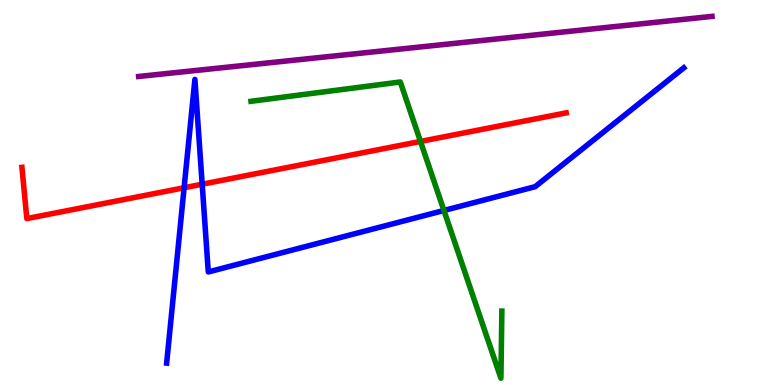[{'lines': ['blue', 'red'], 'intersections': [{'x': 2.38, 'y': 5.12}, {'x': 2.61, 'y': 5.22}]}, {'lines': ['green', 'red'], 'intersections': [{'x': 5.43, 'y': 6.33}]}, {'lines': ['purple', 'red'], 'intersections': []}, {'lines': ['blue', 'green'], 'intersections': [{'x': 5.73, 'y': 4.53}]}, {'lines': ['blue', 'purple'], 'intersections': []}, {'lines': ['green', 'purple'], 'intersections': []}]